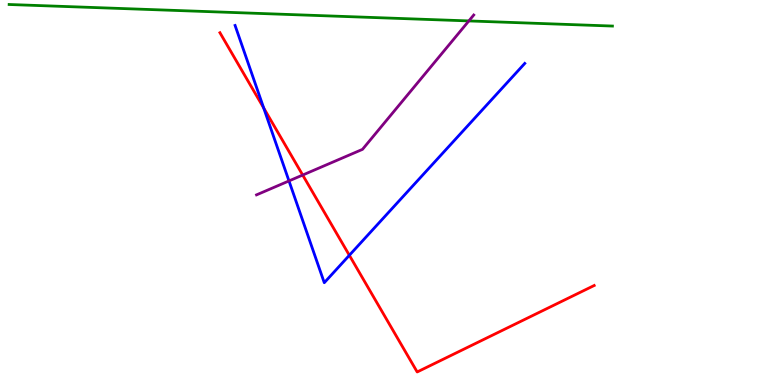[{'lines': ['blue', 'red'], 'intersections': [{'x': 3.4, 'y': 7.2}, {'x': 4.51, 'y': 3.37}]}, {'lines': ['green', 'red'], 'intersections': []}, {'lines': ['purple', 'red'], 'intersections': [{'x': 3.91, 'y': 5.45}]}, {'lines': ['blue', 'green'], 'intersections': []}, {'lines': ['blue', 'purple'], 'intersections': [{'x': 3.73, 'y': 5.3}]}, {'lines': ['green', 'purple'], 'intersections': [{'x': 6.05, 'y': 9.46}]}]